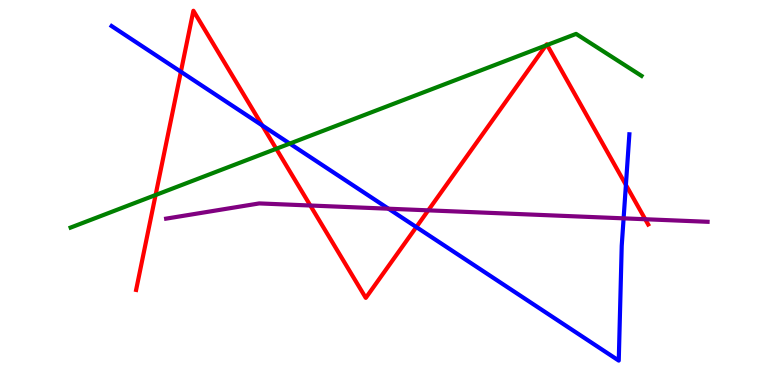[{'lines': ['blue', 'red'], 'intersections': [{'x': 2.33, 'y': 8.14}, {'x': 3.38, 'y': 6.74}, {'x': 5.37, 'y': 4.1}, {'x': 8.08, 'y': 5.2}]}, {'lines': ['green', 'red'], 'intersections': [{'x': 2.01, 'y': 4.93}, {'x': 3.56, 'y': 6.14}, {'x': 7.04, 'y': 8.82}, {'x': 7.06, 'y': 8.83}]}, {'lines': ['purple', 'red'], 'intersections': [{'x': 4.0, 'y': 4.66}, {'x': 5.53, 'y': 4.54}, {'x': 8.33, 'y': 4.31}]}, {'lines': ['blue', 'green'], 'intersections': [{'x': 3.74, 'y': 6.27}]}, {'lines': ['blue', 'purple'], 'intersections': [{'x': 5.01, 'y': 4.58}, {'x': 8.05, 'y': 4.33}]}, {'lines': ['green', 'purple'], 'intersections': []}]